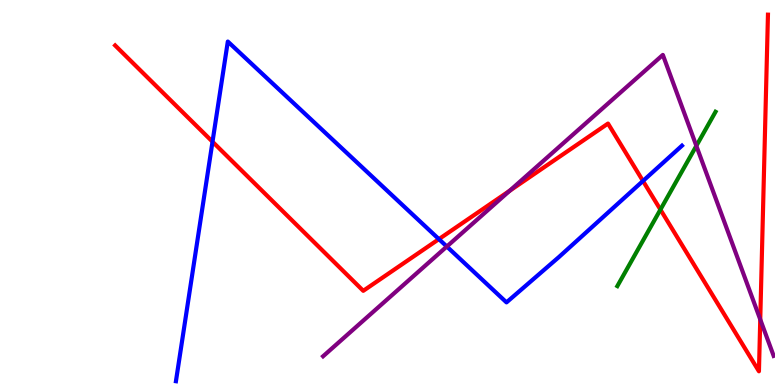[{'lines': ['blue', 'red'], 'intersections': [{'x': 2.74, 'y': 6.32}, {'x': 5.66, 'y': 3.79}, {'x': 8.3, 'y': 5.3}]}, {'lines': ['green', 'red'], 'intersections': [{'x': 8.52, 'y': 4.56}]}, {'lines': ['purple', 'red'], 'intersections': [{'x': 6.58, 'y': 5.05}, {'x': 9.81, 'y': 1.7}]}, {'lines': ['blue', 'green'], 'intersections': []}, {'lines': ['blue', 'purple'], 'intersections': [{'x': 5.77, 'y': 3.6}]}, {'lines': ['green', 'purple'], 'intersections': [{'x': 8.99, 'y': 6.21}]}]